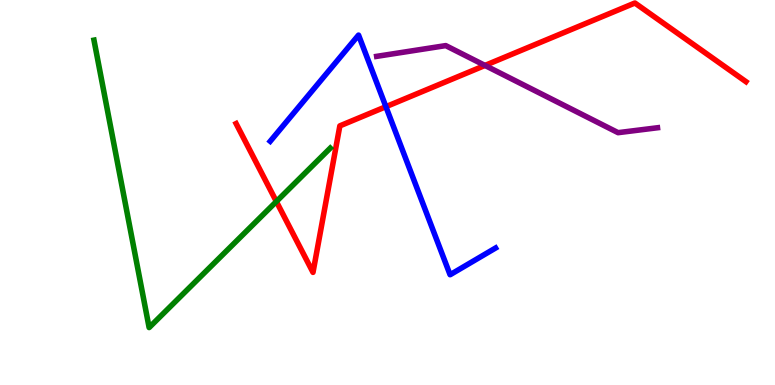[{'lines': ['blue', 'red'], 'intersections': [{'x': 4.98, 'y': 7.23}]}, {'lines': ['green', 'red'], 'intersections': [{'x': 3.57, 'y': 4.77}]}, {'lines': ['purple', 'red'], 'intersections': [{'x': 6.26, 'y': 8.3}]}, {'lines': ['blue', 'green'], 'intersections': []}, {'lines': ['blue', 'purple'], 'intersections': []}, {'lines': ['green', 'purple'], 'intersections': []}]